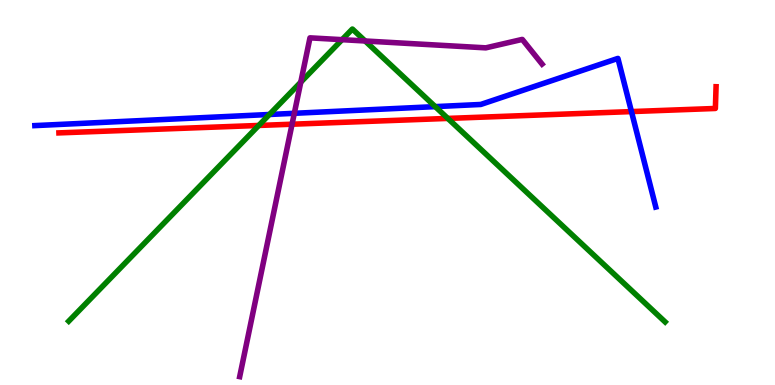[{'lines': ['blue', 'red'], 'intersections': [{'x': 8.15, 'y': 7.1}]}, {'lines': ['green', 'red'], 'intersections': [{'x': 3.34, 'y': 6.74}, {'x': 5.78, 'y': 6.92}]}, {'lines': ['purple', 'red'], 'intersections': [{'x': 3.77, 'y': 6.77}]}, {'lines': ['blue', 'green'], 'intersections': [{'x': 3.48, 'y': 7.03}, {'x': 5.62, 'y': 7.23}]}, {'lines': ['blue', 'purple'], 'intersections': [{'x': 3.8, 'y': 7.06}]}, {'lines': ['green', 'purple'], 'intersections': [{'x': 3.88, 'y': 7.87}, {'x': 4.41, 'y': 8.97}, {'x': 4.71, 'y': 8.94}]}]